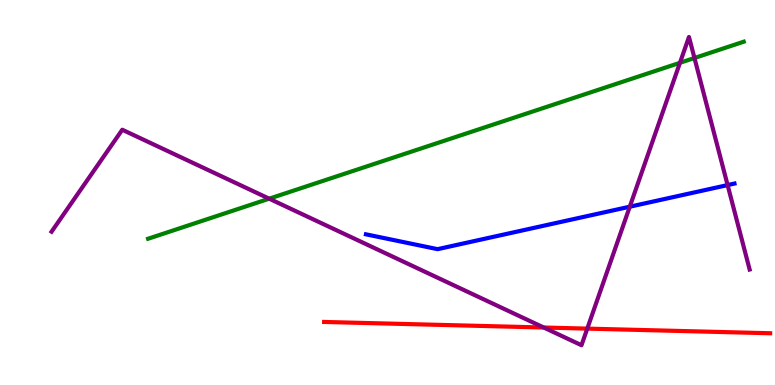[{'lines': ['blue', 'red'], 'intersections': []}, {'lines': ['green', 'red'], 'intersections': []}, {'lines': ['purple', 'red'], 'intersections': [{'x': 7.02, 'y': 1.49}, {'x': 7.58, 'y': 1.46}]}, {'lines': ['blue', 'green'], 'intersections': []}, {'lines': ['blue', 'purple'], 'intersections': [{'x': 8.13, 'y': 4.63}, {'x': 9.39, 'y': 5.19}]}, {'lines': ['green', 'purple'], 'intersections': [{'x': 3.47, 'y': 4.84}, {'x': 8.77, 'y': 8.37}, {'x': 8.96, 'y': 8.49}]}]